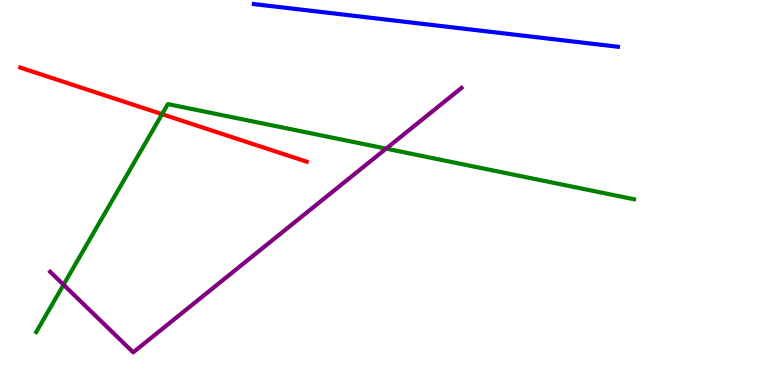[{'lines': ['blue', 'red'], 'intersections': []}, {'lines': ['green', 'red'], 'intersections': [{'x': 2.09, 'y': 7.03}]}, {'lines': ['purple', 'red'], 'intersections': []}, {'lines': ['blue', 'green'], 'intersections': []}, {'lines': ['blue', 'purple'], 'intersections': []}, {'lines': ['green', 'purple'], 'intersections': [{'x': 0.82, 'y': 2.6}, {'x': 4.98, 'y': 6.14}]}]